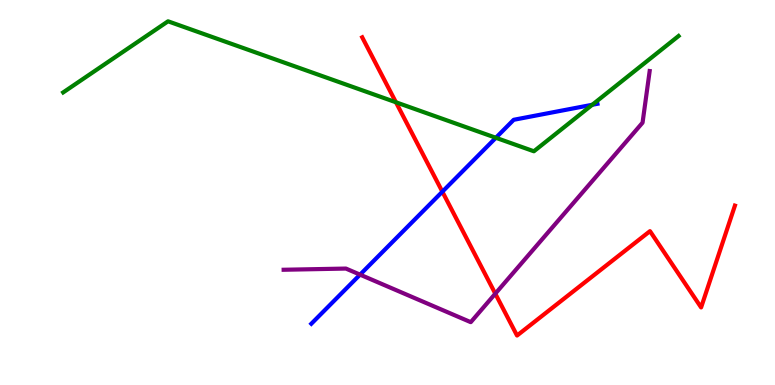[{'lines': ['blue', 'red'], 'intersections': [{'x': 5.71, 'y': 5.02}]}, {'lines': ['green', 'red'], 'intersections': [{'x': 5.11, 'y': 7.34}]}, {'lines': ['purple', 'red'], 'intersections': [{'x': 6.39, 'y': 2.37}]}, {'lines': ['blue', 'green'], 'intersections': [{'x': 6.4, 'y': 6.42}, {'x': 7.64, 'y': 7.28}]}, {'lines': ['blue', 'purple'], 'intersections': [{'x': 4.65, 'y': 2.87}]}, {'lines': ['green', 'purple'], 'intersections': []}]